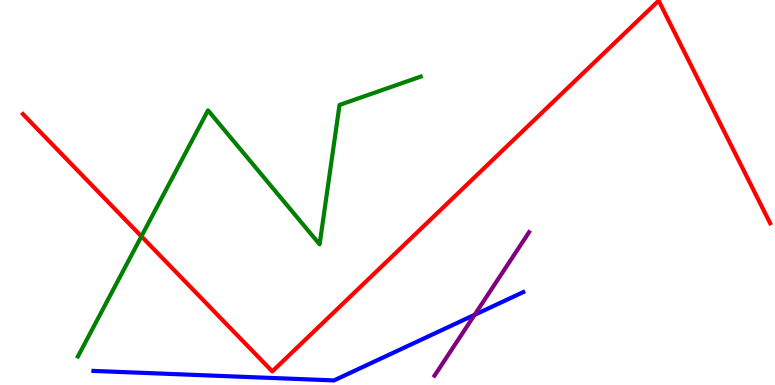[{'lines': ['blue', 'red'], 'intersections': []}, {'lines': ['green', 'red'], 'intersections': [{'x': 1.82, 'y': 3.86}]}, {'lines': ['purple', 'red'], 'intersections': []}, {'lines': ['blue', 'green'], 'intersections': []}, {'lines': ['blue', 'purple'], 'intersections': [{'x': 6.12, 'y': 1.82}]}, {'lines': ['green', 'purple'], 'intersections': []}]